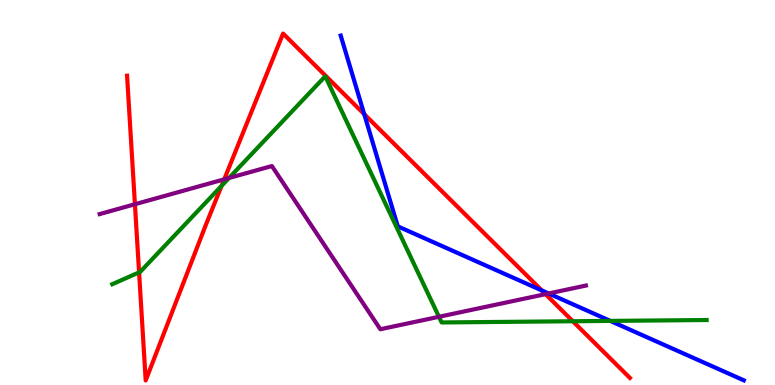[{'lines': ['blue', 'red'], 'intersections': [{'x': 4.7, 'y': 7.04}, {'x': 6.99, 'y': 2.46}]}, {'lines': ['green', 'red'], 'intersections': [{'x': 1.79, 'y': 2.92}, {'x': 2.86, 'y': 5.17}, {'x': 7.39, 'y': 1.66}]}, {'lines': ['purple', 'red'], 'intersections': [{'x': 1.74, 'y': 4.7}, {'x': 2.89, 'y': 5.34}, {'x': 7.04, 'y': 2.36}]}, {'lines': ['blue', 'green'], 'intersections': [{'x': 7.87, 'y': 1.66}]}, {'lines': ['blue', 'purple'], 'intersections': [{'x': 7.08, 'y': 2.38}]}, {'lines': ['green', 'purple'], 'intersections': [{'x': 2.95, 'y': 5.38}, {'x': 5.66, 'y': 1.77}]}]